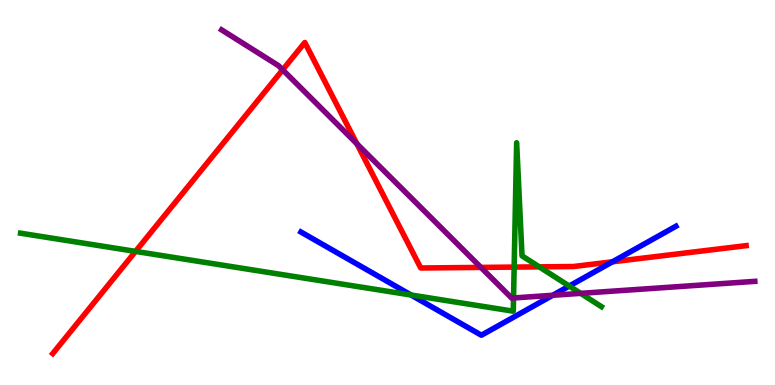[{'lines': ['blue', 'red'], 'intersections': [{'x': 7.9, 'y': 3.2}]}, {'lines': ['green', 'red'], 'intersections': [{'x': 1.75, 'y': 3.47}, {'x': 6.63, 'y': 3.06}, {'x': 6.96, 'y': 3.07}]}, {'lines': ['purple', 'red'], 'intersections': [{'x': 3.65, 'y': 8.19}, {'x': 4.6, 'y': 6.27}, {'x': 6.21, 'y': 3.05}]}, {'lines': ['blue', 'green'], 'intersections': [{'x': 5.3, 'y': 2.34}, {'x': 7.34, 'y': 2.57}]}, {'lines': ['blue', 'purple'], 'intersections': [{'x': 7.13, 'y': 2.33}]}, {'lines': ['green', 'purple'], 'intersections': [{'x': 6.63, 'y': 2.26}, {'x': 7.49, 'y': 2.38}]}]